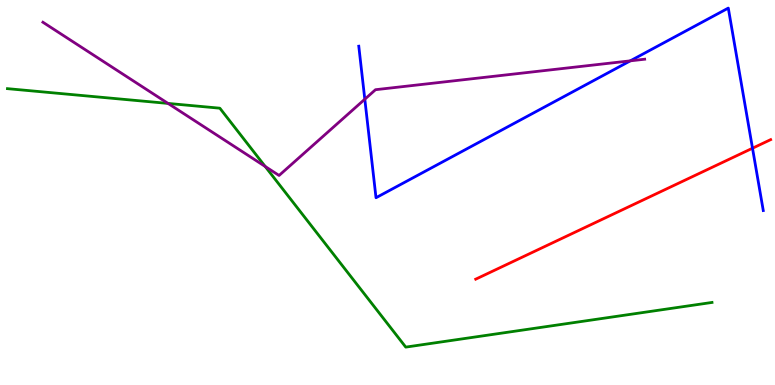[{'lines': ['blue', 'red'], 'intersections': [{'x': 9.71, 'y': 6.15}]}, {'lines': ['green', 'red'], 'intersections': []}, {'lines': ['purple', 'red'], 'intersections': []}, {'lines': ['blue', 'green'], 'intersections': []}, {'lines': ['blue', 'purple'], 'intersections': [{'x': 4.71, 'y': 7.42}, {'x': 8.13, 'y': 8.42}]}, {'lines': ['green', 'purple'], 'intersections': [{'x': 2.17, 'y': 7.31}, {'x': 3.42, 'y': 5.68}]}]